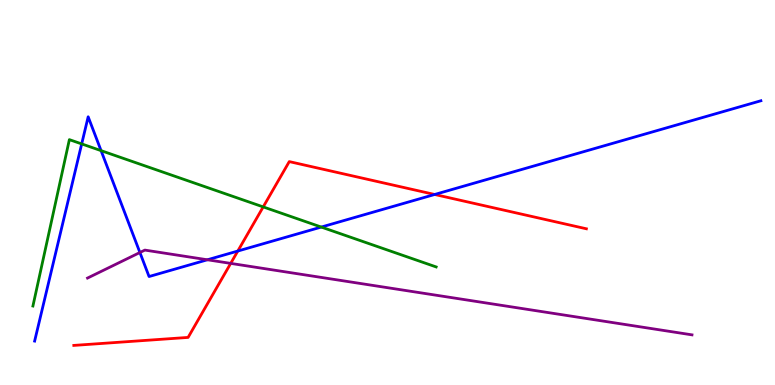[{'lines': ['blue', 'red'], 'intersections': [{'x': 3.07, 'y': 3.48}, {'x': 5.61, 'y': 4.95}]}, {'lines': ['green', 'red'], 'intersections': [{'x': 3.4, 'y': 4.63}]}, {'lines': ['purple', 'red'], 'intersections': [{'x': 2.98, 'y': 3.16}]}, {'lines': ['blue', 'green'], 'intersections': [{'x': 1.05, 'y': 6.26}, {'x': 1.3, 'y': 6.09}, {'x': 4.15, 'y': 4.1}]}, {'lines': ['blue', 'purple'], 'intersections': [{'x': 1.81, 'y': 3.44}, {'x': 2.68, 'y': 3.25}]}, {'lines': ['green', 'purple'], 'intersections': []}]